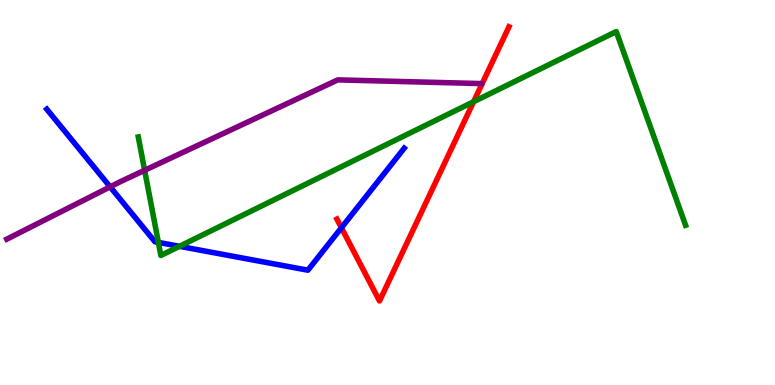[{'lines': ['blue', 'red'], 'intersections': [{'x': 4.41, 'y': 4.08}]}, {'lines': ['green', 'red'], 'intersections': [{'x': 6.11, 'y': 7.36}]}, {'lines': ['purple', 'red'], 'intersections': []}, {'lines': ['blue', 'green'], 'intersections': [{'x': 2.04, 'y': 3.7}, {'x': 2.32, 'y': 3.6}]}, {'lines': ['blue', 'purple'], 'intersections': [{'x': 1.42, 'y': 5.15}]}, {'lines': ['green', 'purple'], 'intersections': [{'x': 1.87, 'y': 5.58}]}]